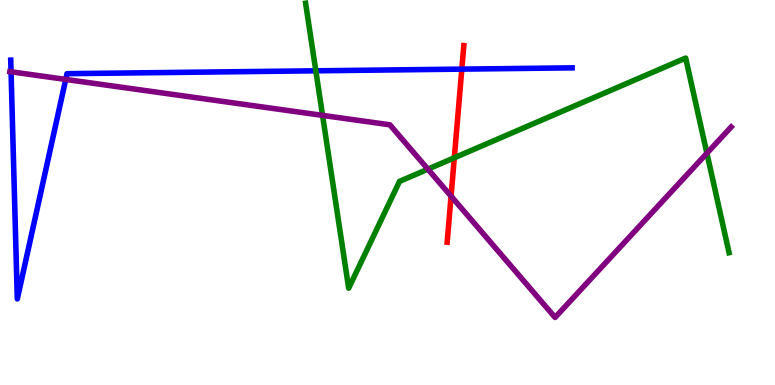[{'lines': ['blue', 'red'], 'intersections': [{'x': 5.96, 'y': 8.2}]}, {'lines': ['green', 'red'], 'intersections': [{'x': 5.86, 'y': 5.9}]}, {'lines': ['purple', 'red'], 'intersections': [{'x': 5.82, 'y': 4.9}]}, {'lines': ['blue', 'green'], 'intersections': [{'x': 4.08, 'y': 8.16}]}, {'lines': ['blue', 'purple'], 'intersections': [{'x': 0.143, 'y': 8.14}, {'x': 0.848, 'y': 7.94}]}, {'lines': ['green', 'purple'], 'intersections': [{'x': 4.16, 'y': 7.0}, {'x': 5.52, 'y': 5.61}, {'x': 9.12, 'y': 6.02}]}]